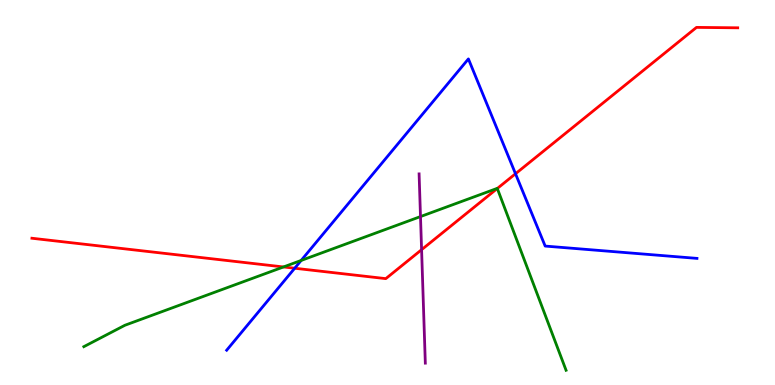[{'lines': ['blue', 'red'], 'intersections': [{'x': 3.8, 'y': 3.03}, {'x': 6.65, 'y': 5.49}]}, {'lines': ['green', 'red'], 'intersections': [{'x': 3.66, 'y': 3.07}, {'x': 6.42, 'y': 5.1}]}, {'lines': ['purple', 'red'], 'intersections': [{'x': 5.44, 'y': 3.51}]}, {'lines': ['blue', 'green'], 'intersections': [{'x': 3.89, 'y': 3.23}]}, {'lines': ['blue', 'purple'], 'intersections': []}, {'lines': ['green', 'purple'], 'intersections': [{'x': 5.43, 'y': 4.37}]}]